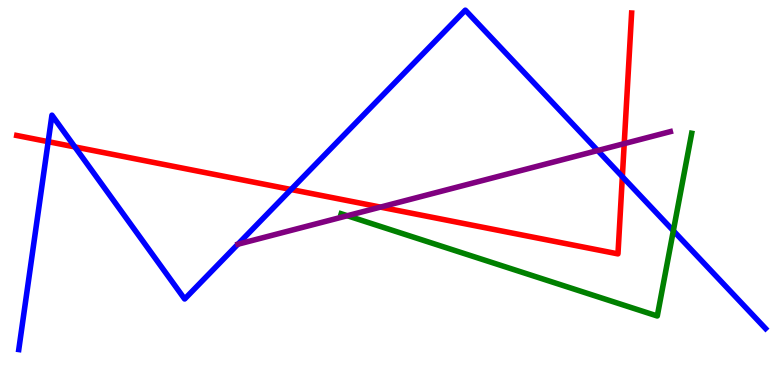[{'lines': ['blue', 'red'], 'intersections': [{'x': 0.622, 'y': 6.32}, {'x': 0.966, 'y': 6.18}, {'x': 3.76, 'y': 5.08}, {'x': 8.03, 'y': 5.41}]}, {'lines': ['green', 'red'], 'intersections': []}, {'lines': ['purple', 'red'], 'intersections': [{'x': 4.91, 'y': 4.62}, {'x': 8.05, 'y': 6.27}]}, {'lines': ['blue', 'green'], 'intersections': [{'x': 8.69, 'y': 4.01}]}, {'lines': ['blue', 'purple'], 'intersections': [{'x': 7.71, 'y': 6.09}]}, {'lines': ['green', 'purple'], 'intersections': [{'x': 4.48, 'y': 4.4}]}]